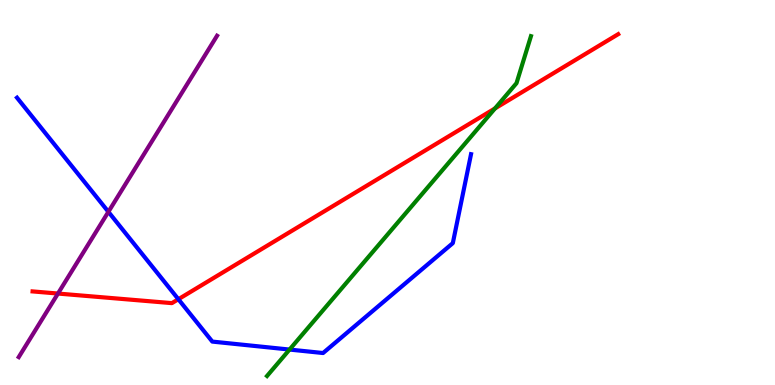[{'lines': ['blue', 'red'], 'intersections': [{'x': 2.3, 'y': 2.23}]}, {'lines': ['green', 'red'], 'intersections': [{'x': 6.39, 'y': 7.18}]}, {'lines': ['purple', 'red'], 'intersections': [{'x': 0.748, 'y': 2.38}]}, {'lines': ['blue', 'green'], 'intersections': [{'x': 3.74, 'y': 0.92}]}, {'lines': ['blue', 'purple'], 'intersections': [{'x': 1.4, 'y': 4.5}]}, {'lines': ['green', 'purple'], 'intersections': []}]